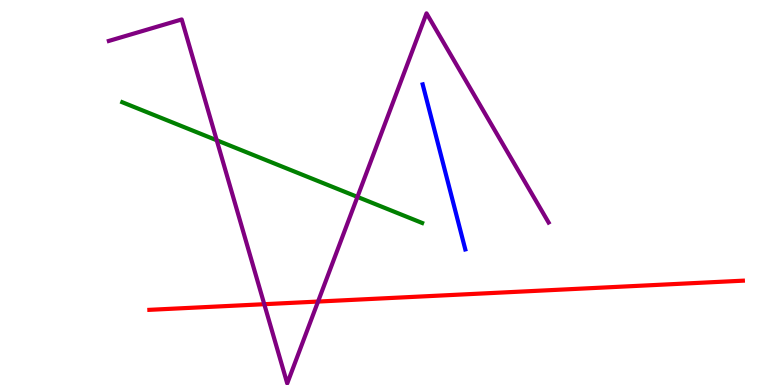[{'lines': ['blue', 'red'], 'intersections': []}, {'lines': ['green', 'red'], 'intersections': []}, {'lines': ['purple', 'red'], 'intersections': [{'x': 3.41, 'y': 2.1}, {'x': 4.1, 'y': 2.17}]}, {'lines': ['blue', 'green'], 'intersections': []}, {'lines': ['blue', 'purple'], 'intersections': []}, {'lines': ['green', 'purple'], 'intersections': [{'x': 2.8, 'y': 6.36}, {'x': 4.61, 'y': 4.89}]}]